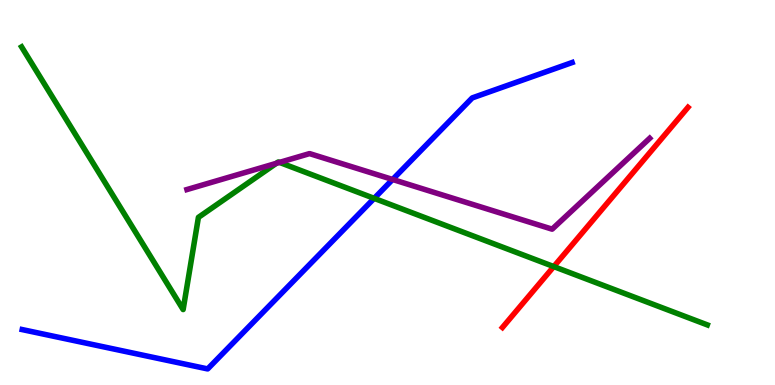[{'lines': ['blue', 'red'], 'intersections': []}, {'lines': ['green', 'red'], 'intersections': [{'x': 7.15, 'y': 3.08}]}, {'lines': ['purple', 'red'], 'intersections': []}, {'lines': ['blue', 'green'], 'intersections': [{'x': 4.83, 'y': 4.85}]}, {'lines': ['blue', 'purple'], 'intersections': [{'x': 5.07, 'y': 5.34}]}, {'lines': ['green', 'purple'], 'intersections': [{'x': 3.57, 'y': 5.76}, {'x': 3.61, 'y': 5.78}]}]